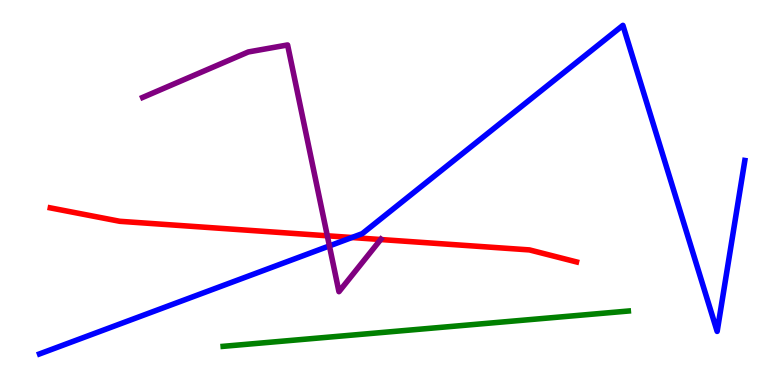[{'lines': ['blue', 'red'], 'intersections': [{'x': 4.54, 'y': 3.83}]}, {'lines': ['green', 'red'], 'intersections': []}, {'lines': ['purple', 'red'], 'intersections': [{'x': 4.22, 'y': 3.88}, {'x': 4.91, 'y': 3.78}]}, {'lines': ['blue', 'green'], 'intersections': []}, {'lines': ['blue', 'purple'], 'intersections': [{'x': 4.25, 'y': 3.61}]}, {'lines': ['green', 'purple'], 'intersections': []}]